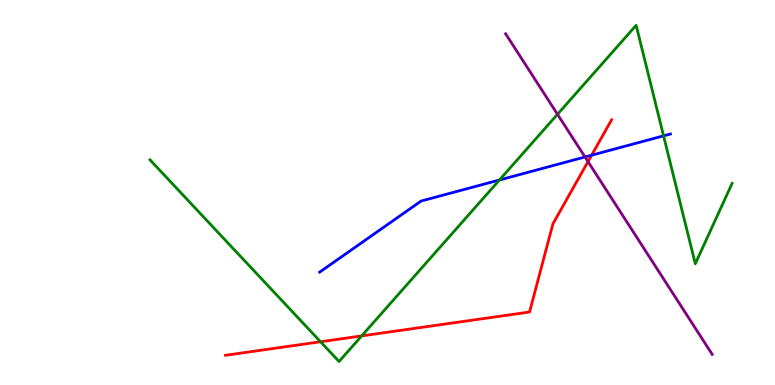[{'lines': ['blue', 'red'], 'intersections': [{'x': 7.63, 'y': 5.97}]}, {'lines': ['green', 'red'], 'intersections': [{'x': 4.14, 'y': 1.12}, {'x': 4.67, 'y': 1.28}]}, {'lines': ['purple', 'red'], 'intersections': [{'x': 7.59, 'y': 5.8}]}, {'lines': ['blue', 'green'], 'intersections': [{'x': 6.44, 'y': 5.32}, {'x': 8.56, 'y': 6.47}]}, {'lines': ['blue', 'purple'], 'intersections': [{'x': 7.55, 'y': 5.92}]}, {'lines': ['green', 'purple'], 'intersections': [{'x': 7.19, 'y': 7.03}]}]